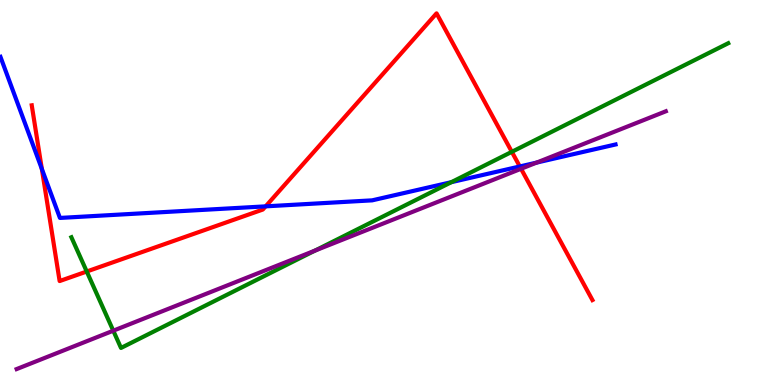[{'lines': ['blue', 'red'], 'intersections': [{'x': 0.54, 'y': 5.61}, {'x': 3.43, 'y': 4.64}, {'x': 6.71, 'y': 5.68}]}, {'lines': ['green', 'red'], 'intersections': [{'x': 1.12, 'y': 2.95}, {'x': 6.6, 'y': 6.06}]}, {'lines': ['purple', 'red'], 'intersections': [{'x': 6.72, 'y': 5.62}]}, {'lines': ['blue', 'green'], 'intersections': [{'x': 5.82, 'y': 5.27}]}, {'lines': ['blue', 'purple'], 'intersections': [{'x': 6.92, 'y': 5.78}]}, {'lines': ['green', 'purple'], 'intersections': [{'x': 1.46, 'y': 1.41}, {'x': 4.06, 'y': 3.49}]}]